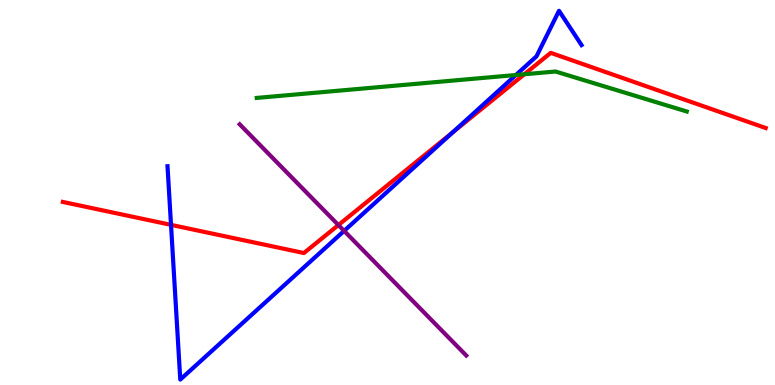[{'lines': ['blue', 'red'], 'intersections': [{'x': 2.21, 'y': 4.16}, {'x': 5.84, 'y': 6.56}]}, {'lines': ['green', 'red'], 'intersections': [{'x': 6.77, 'y': 8.07}]}, {'lines': ['purple', 'red'], 'intersections': [{'x': 4.37, 'y': 4.15}]}, {'lines': ['blue', 'green'], 'intersections': [{'x': 6.66, 'y': 8.05}]}, {'lines': ['blue', 'purple'], 'intersections': [{'x': 4.44, 'y': 4.0}]}, {'lines': ['green', 'purple'], 'intersections': []}]